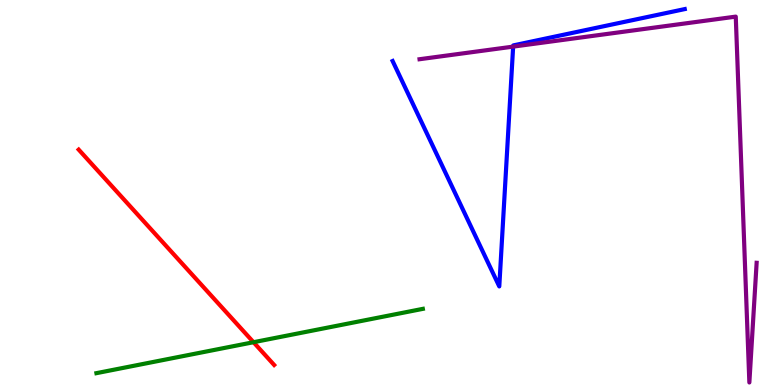[{'lines': ['blue', 'red'], 'intersections': []}, {'lines': ['green', 'red'], 'intersections': [{'x': 3.27, 'y': 1.11}]}, {'lines': ['purple', 'red'], 'intersections': []}, {'lines': ['blue', 'green'], 'intersections': []}, {'lines': ['blue', 'purple'], 'intersections': [{'x': 6.62, 'y': 8.79}]}, {'lines': ['green', 'purple'], 'intersections': []}]